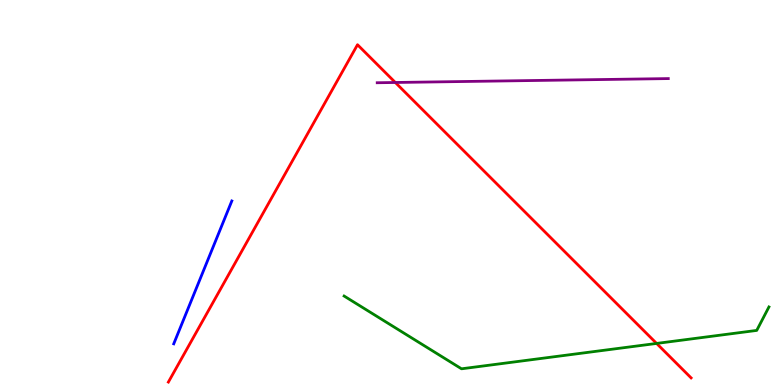[{'lines': ['blue', 'red'], 'intersections': []}, {'lines': ['green', 'red'], 'intersections': [{'x': 8.47, 'y': 1.08}]}, {'lines': ['purple', 'red'], 'intersections': [{'x': 5.1, 'y': 7.86}]}, {'lines': ['blue', 'green'], 'intersections': []}, {'lines': ['blue', 'purple'], 'intersections': []}, {'lines': ['green', 'purple'], 'intersections': []}]